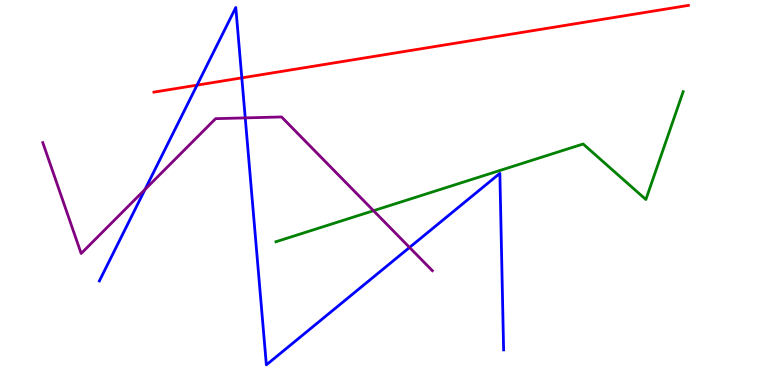[{'lines': ['blue', 'red'], 'intersections': [{'x': 2.54, 'y': 7.79}, {'x': 3.12, 'y': 7.98}]}, {'lines': ['green', 'red'], 'intersections': []}, {'lines': ['purple', 'red'], 'intersections': []}, {'lines': ['blue', 'green'], 'intersections': []}, {'lines': ['blue', 'purple'], 'intersections': [{'x': 1.87, 'y': 5.08}, {'x': 3.16, 'y': 6.94}, {'x': 5.28, 'y': 3.57}]}, {'lines': ['green', 'purple'], 'intersections': [{'x': 4.82, 'y': 4.53}]}]